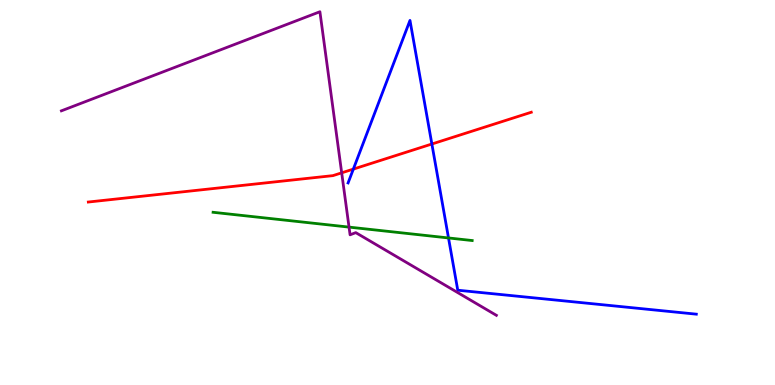[{'lines': ['blue', 'red'], 'intersections': [{'x': 4.56, 'y': 5.61}, {'x': 5.57, 'y': 6.26}]}, {'lines': ['green', 'red'], 'intersections': []}, {'lines': ['purple', 'red'], 'intersections': [{'x': 4.41, 'y': 5.51}]}, {'lines': ['blue', 'green'], 'intersections': [{'x': 5.79, 'y': 3.82}]}, {'lines': ['blue', 'purple'], 'intersections': []}, {'lines': ['green', 'purple'], 'intersections': [{'x': 4.5, 'y': 4.1}]}]